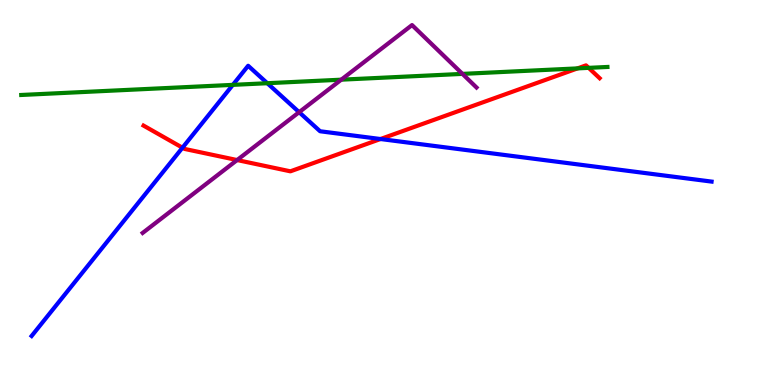[{'lines': ['blue', 'red'], 'intersections': [{'x': 2.35, 'y': 6.16}, {'x': 4.91, 'y': 6.39}]}, {'lines': ['green', 'red'], 'intersections': [{'x': 7.45, 'y': 8.22}, {'x': 7.6, 'y': 8.24}]}, {'lines': ['purple', 'red'], 'intersections': [{'x': 3.06, 'y': 5.84}]}, {'lines': ['blue', 'green'], 'intersections': [{'x': 3.0, 'y': 7.8}, {'x': 3.45, 'y': 7.84}]}, {'lines': ['blue', 'purple'], 'intersections': [{'x': 3.86, 'y': 7.09}]}, {'lines': ['green', 'purple'], 'intersections': [{'x': 4.4, 'y': 7.93}, {'x': 5.97, 'y': 8.08}]}]